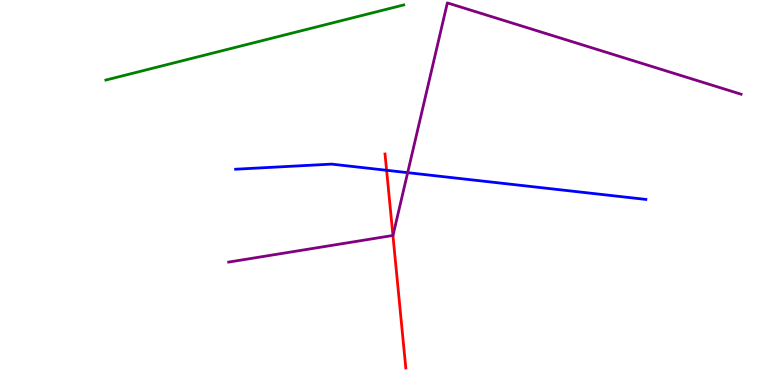[{'lines': ['blue', 'red'], 'intersections': [{'x': 4.99, 'y': 5.58}]}, {'lines': ['green', 'red'], 'intersections': []}, {'lines': ['purple', 'red'], 'intersections': [{'x': 5.07, 'y': 3.88}]}, {'lines': ['blue', 'green'], 'intersections': []}, {'lines': ['blue', 'purple'], 'intersections': [{'x': 5.26, 'y': 5.52}]}, {'lines': ['green', 'purple'], 'intersections': []}]